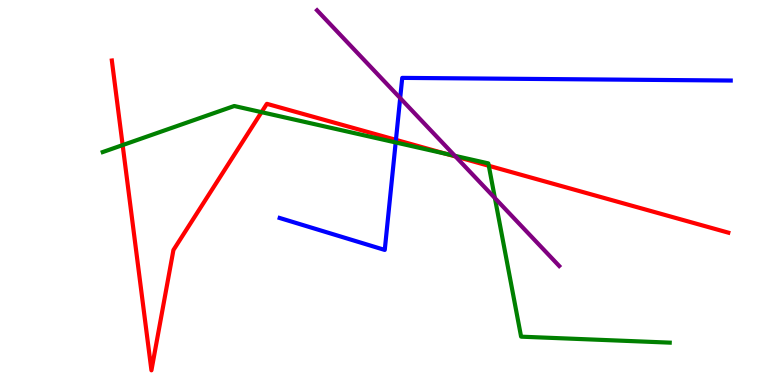[{'lines': ['blue', 'red'], 'intersections': [{'x': 5.11, 'y': 6.37}]}, {'lines': ['green', 'red'], 'intersections': [{'x': 1.58, 'y': 6.23}, {'x': 3.37, 'y': 7.09}, {'x': 5.75, 'y': 6.01}, {'x': 6.31, 'y': 5.69}]}, {'lines': ['purple', 'red'], 'intersections': [{'x': 5.88, 'y': 5.94}]}, {'lines': ['blue', 'green'], 'intersections': [{'x': 5.11, 'y': 6.3}]}, {'lines': ['blue', 'purple'], 'intersections': [{'x': 5.16, 'y': 7.45}]}, {'lines': ['green', 'purple'], 'intersections': [{'x': 5.87, 'y': 5.95}, {'x': 6.39, 'y': 4.86}]}]